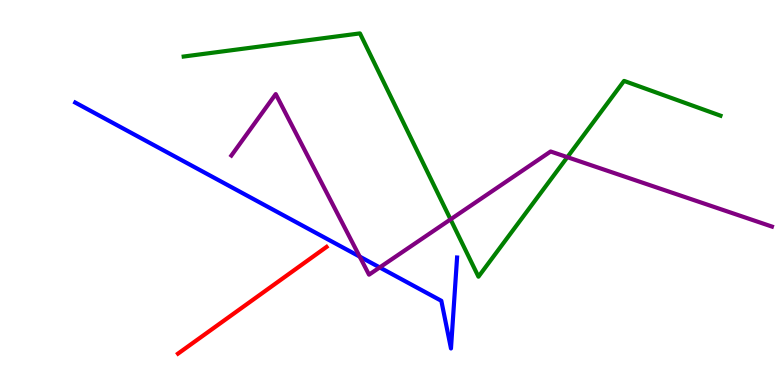[{'lines': ['blue', 'red'], 'intersections': []}, {'lines': ['green', 'red'], 'intersections': []}, {'lines': ['purple', 'red'], 'intersections': []}, {'lines': ['blue', 'green'], 'intersections': []}, {'lines': ['blue', 'purple'], 'intersections': [{'x': 4.64, 'y': 3.34}, {'x': 4.9, 'y': 3.05}]}, {'lines': ['green', 'purple'], 'intersections': [{'x': 5.81, 'y': 4.3}, {'x': 7.32, 'y': 5.92}]}]